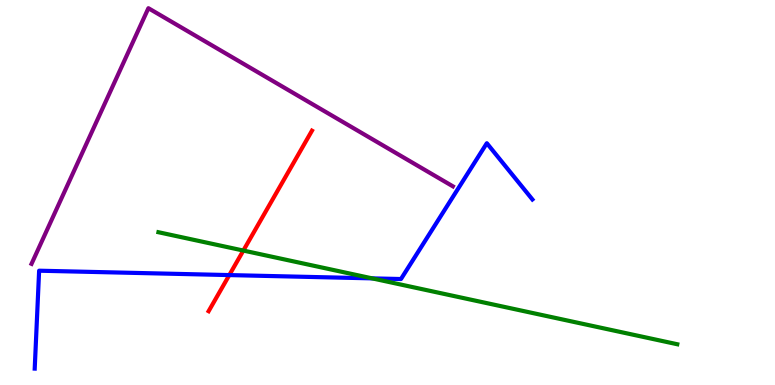[{'lines': ['blue', 'red'], 'intersections': [{'x': 2.96, 'y': 2.86}]}, {'lines': ['green', 'red'], 'intersections': [{'x': 3.14, 'y': 3.49}]}, {'lines': ['purple', 'red'], 'intersections': []}, {'lines': ['blue', 'green'], 'intersections': [{'x': 4.8, 'y': 2.77}]}, {'lines': ['blue', 'purple'], 'intersections': []}, {'lines': ['green', 'purple'], 'intersections': []}]